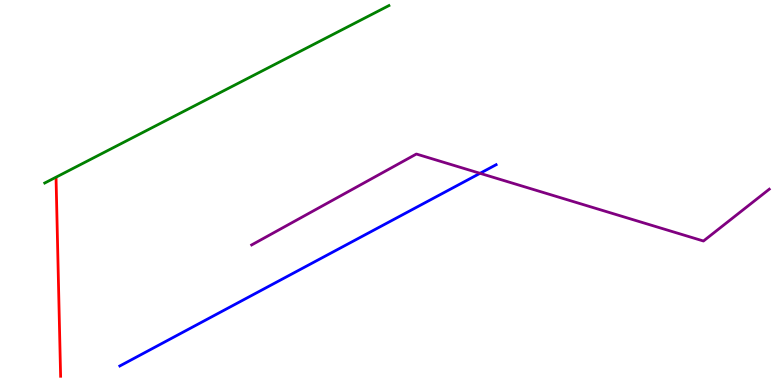[{'lines': ['blue', 'red'], 'intersections': []}, {'lines': ['green', 'red'], 'intersections': []}, {'lines': ['purple', 'red'], 'intersections': []}, {'lines': ['blue', 'green'], 'intersections': []}, {'lines': ['blue', 'purple'], 'intersections': [{'x': 6.19, 'y': 5.5}]}, {'lines': ['green', 'purple'], 'intersections': []}]